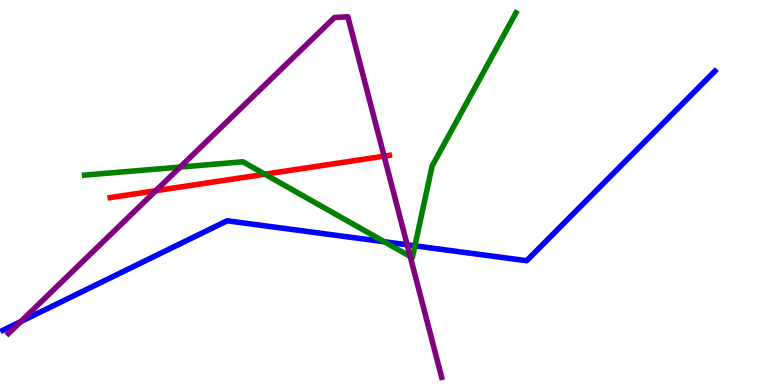[{'lines': ['blue', 'red'], 'intersections': []}, {'lines': ['green', 'red'], 'intersections': [{'x': 3.42, 'y': 5.48}]}, {'lines': ['purple', 'red'], 'intersections': [{'x': 2.01, 'y': 5.05}, {'x': 4.96, 'y': 5.94}]}, {'lines': ['blue', 'green'], 'intersections': [{'x': 4.96, 'y': 3.72}, {'x': 5.35, 'y': 3.61}]}, {'lines': ['blue', 'purple'], 'intersections': [{'x': 0.267, 'y': 1.65}, {'x': 5.25, 'y': 3.64}]}, {'lines': ['green', 'purple'], 'intersections': [{'x': 2.33, 'y': 5.66}, {'x': 5.29, 'y': 3.34}]}]